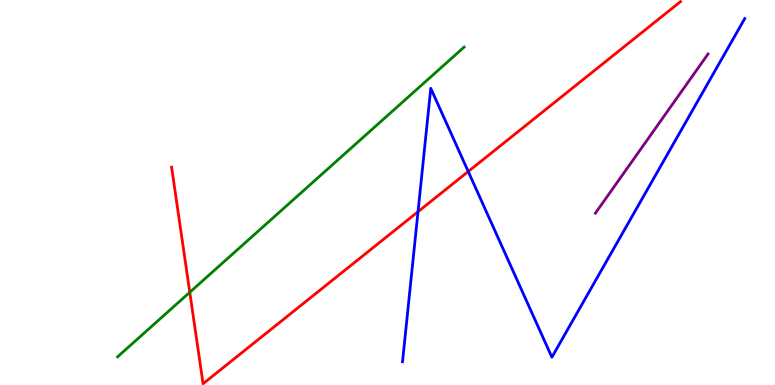[{'lines': ['blue', 'red'], 'intersections': [{'x': 5.39, 'y': 4.5}, {'x': 6.04, 'y': 5.55}]}, {'lines': ['green', 'red'], 'intersections': [{'x': 2.45, 'y': 2.41}]}, {'lines': ['purple', 'red'], 'intersections': []}, {'lines': ['blue', 'green'], 'intersections': []}, {'lines': ['blue', 'purple'], 'intersections': []}, {'lines': ['green', 'purple'], 'intersections': []}]